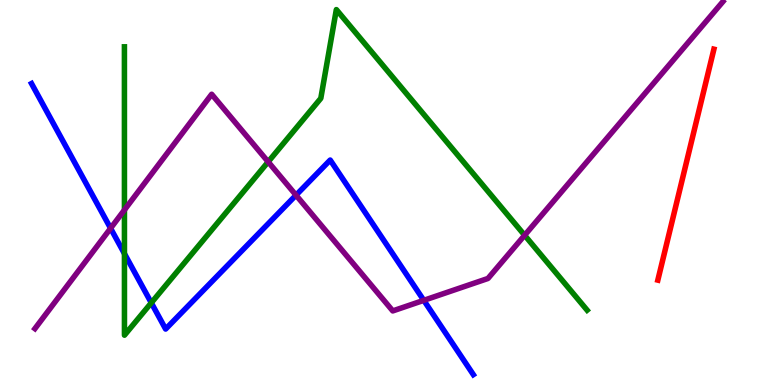[{'lines': ['blue', 'red'], 'intersections': []}, {'lines': ['green', 'red'], 'intersections': []}, {'lines': ['purple', 'red'], 'intersections': []}, {'lines': ['blue', 'green'], 'intersections': [{'x': 1.61, 'y': 3.41}, {'x': 1.95, 'y': 2.13}]}, {'lines': ['blue', 'purple'], 'intersections': [{'x': 1.43, 'y': 4.07}, {'x': 3.82, 'y': 4.93}, {'x': 5.47, 'y': 2.2}]}, {'lines': ['green', 'purple'], 'intersections': [{'x': 1.61, 'y': 4.55}, {'x': 3.46, 'y': 5.8}, {'x': 6.77, 'y': 3.89}]}]